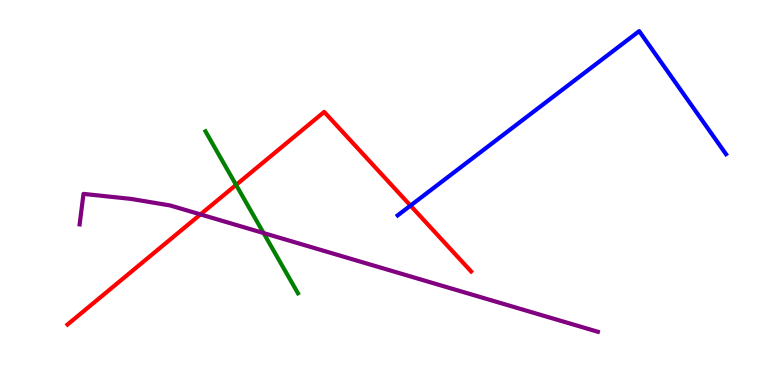[{'lines': ['blue', 'red'], 'intersections': [{'x': 5.3, 'y': 4.66}]}, {'lines': ['green', 'red'], 'intersections': [{'x': 3.05, 'y': 5.2}]}, {'lines': ['purple', 'red'], 'intersections': [{'x': 2.59, 'y': 4.43}]}, {'lines': ['blue', 'green'], 'intersections': []}, {'lines': ['blue', 'purple'], 'intersections': []}, {'lines': ['green', 'purple'], 'intersections': [{'x': 3.4, 'y': 3.95}]}]